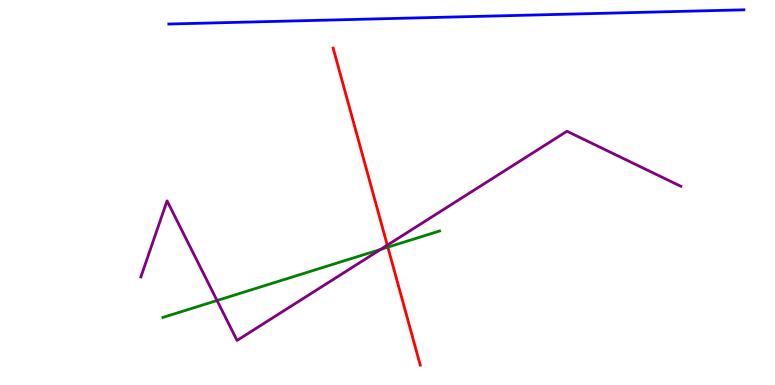[{'lines': ['blue', 'red'], 'intersections': []}, {'lines': ['green', 'red'], 'intersections': [{'x': 5.0, 'y': 3.58}]}, {'lines': ['purple', 'red'], 'intersections': [{'x': 5.0, 'y': 3.63}]}, {'lines': ['blue', 'green'], 'intersections': []}, {'lines': ['blue', 'purple'], 'intersections': []}, {'lines': ['green', 'purple'], 'intersections': [{'x': 2.8, 'y': 2.19}, {'x': 4.91, 'y': 3.52}]}]